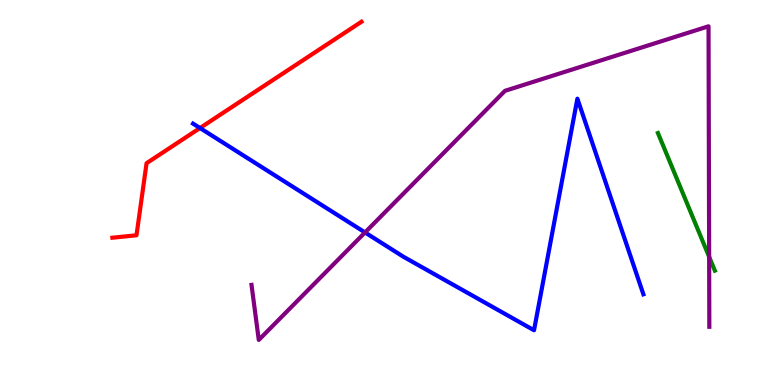[{'lines': ['blue', 'red'], 'intersections': [{'x': 2.58, 'y': 6.67}]}, {'lines': ['green', 'red'], 'intersections': []}, {'lines': ['purple', 'red'], 'intersections': []}, {'lines': ['blue', 'green'], 'intersections': []}, {'lines': ['blue', 'purple'], 'intersections': [{'x': 4.71, 'y': 3.96}]}, {'lines': ['green', 'purple'], 'intersections': [{'x': 9.15, 'y': 3.33}]}]